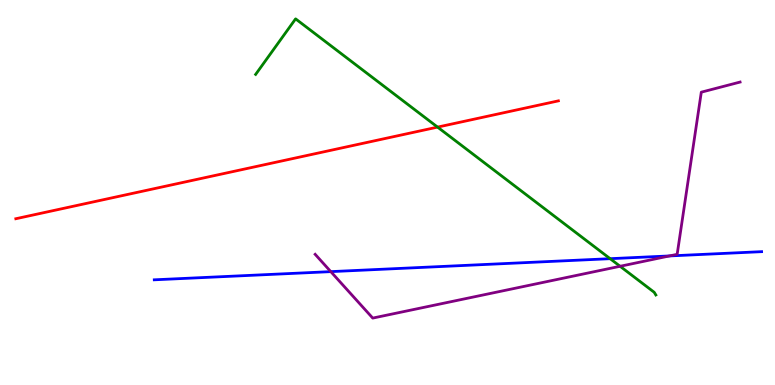[{'lines': ['blue', 'red'], 'intersections': []}, {'lines': ['green', 'red'], 'intersections': [{'x': 5.65, 'y': 6.7}]}, {'lines': ['purple', 'red'], 'intersections': []}, {'lines': ['blue', 'green'], 'intersections': [{'x': 7.87, 'y': 3.28}]}, {'lines': ['blue', 'purple'], 'intersections': [{'x': 4.27, 'y': 2.94}, {'x': 8.64, 'y': 3.35}]}, {'lines': ['green', 'purple'], 'intersections': [{'x': 8.0, 'y': 3.08}]}]